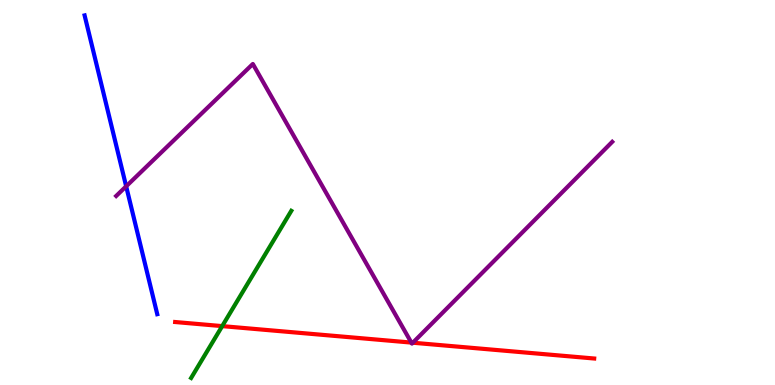[{'lines': ['blue', 'red'], 'intersections': []}, {'lines': ['green', 'red'], 'intersections': [{'x': 2.87, 'y': 1.53}]}, {'lines': ['purple', 'red'], 'intersections': [{'x': 5.31, 'y': 1.1}, {'x': 5.33, 'y': 1.1}]}, {'lines': ['blue', 'green'], 'intersections': []}, {'lines': ['blue', 'purple'], 'intersections': [{'x': 1.63, 'y': 5.16}]}, {'lines': ['green', 'purple'], 'intersections': []}]